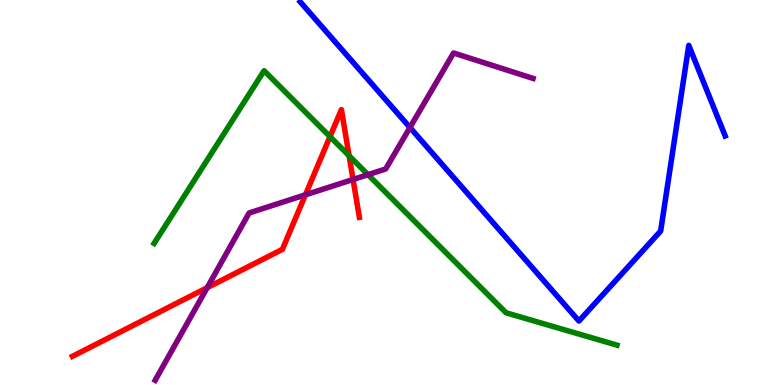[{'lines': ['blue', 'red'], 'intersections': []}, {'lines': ['green', 'red'], 'intersections': [{'x': 4.26, 'y': 6.45}, {'x': 4.5, 'y': 5.95}]}, {'lines': ['purple', 'red'], 'intersections': [{'x': 2.67, 'y': 2.53}, {'x': 3.94, 'y': 4.94}, {'x': 4.56, 'y': 5.34}]}, {'lines': ['blue', 'green'], 'intersections': []}, {'lines': ['blue', 'purple'], 'intersections': [{'x': 5.29, 'y': 6.69}]}, {'lines': ['green', 'purple'], 'intersections': [{'x': 4.75, 'y': 5.46}]}]